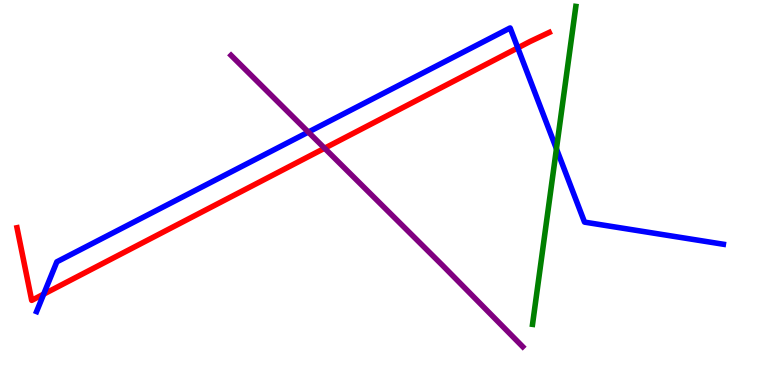[{'lines': ['blue', 'red'], 'intersections': [{'x': 0.564, 'y': 2.36}, {'x': 6.68, 'y': 8.76}]}, {'lines': ['green', 'red'], 'intersections': []}, {'lines': ['purple', 'red'], 'intersections': [{'x': 4.19, 'y': 6.15}]}, {'lines': ['blue', 'green'], 'intersections': [{'x': 7.18, 'y': 6.14}]}, {'lines': ['blue', 'purple'], 'intersections': [{'x': 3.98, 'y': 6.57}]}, {'lines': ['green', 'purple'], 'intersections': []}]